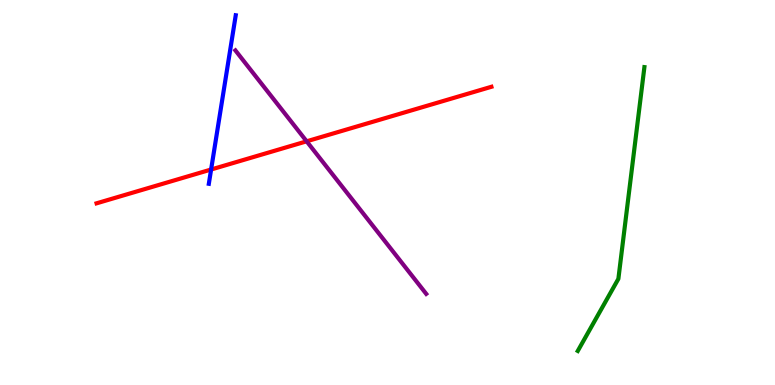[{'lines': ['blue', 'red'], 'intersections': [{'x': 2.72, 'y': 5.6}]}, {'lines': ['green', 'red'], 'intersections': []}, {'lines': ['purple', 'red'], 'intersections': [{'x': 3.96, 'y': 6.33}]}, {'lines': ['blue', 'green'], 'intersections': []}, {'lines': ['blue', 'purple'], 'intersections': []}, {'lines': ['green', 'purple'], 'intersections': []}]